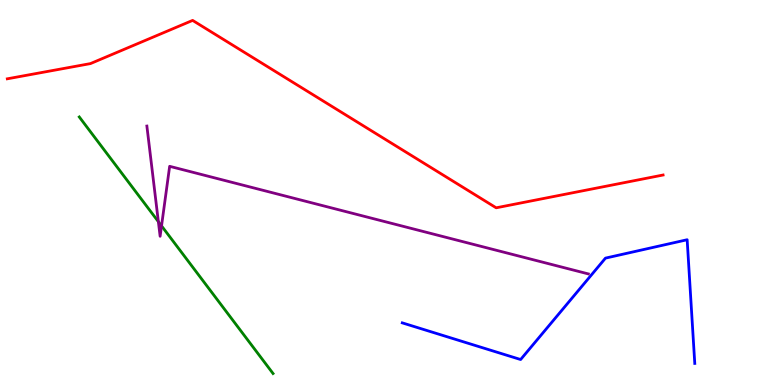[{'lines': ['blue', 'red'], 'intersections': []}, {'lines': ['green', 'red'], 'intersections': []}, {'lines': ['purple', 'red'], 'intersections': []}, {'lines': ['blue', 'green'], 'intersections': []}, {'lines': ['blue', 'purple'], 'intersections': []}, {'lines': ['green', 'purple'], 'intersections': [{'x': 2.04, 'y': 4.24}, {'x': 2.08, 'y': 4.13}]}]